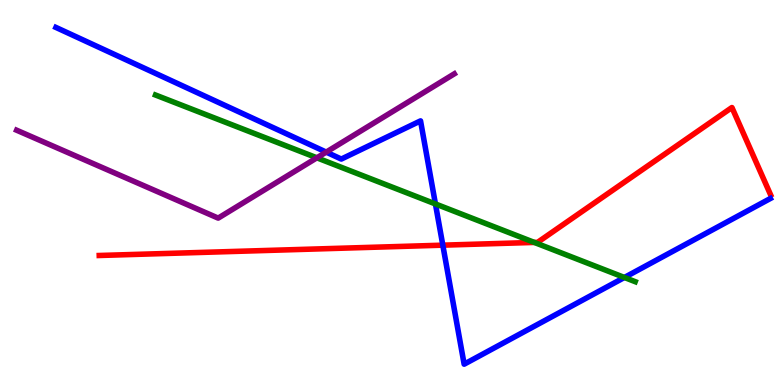[{'lines': ['blue', 'red'], 'intersections': [{'x': 5.71, 'y': 3.63}]}, {'lines': ['green', 'red'], 'intersections': [{'x': 6.89, 'y': 3.7}]}, {'lines': ['purple', 'red'], 'intersections': []}, {'lines': ['blue', 'green'], 'intersections': [{'x': 5.62, 'y': 4.7}, {'x': 8.06, 'y': 2.79}]}, {'lines': ['blue', 'purple'], 'intersections': [{'x': 4.21, 'y': 6.05}]}, {'lines': ['green', 'purple'], 'intersections': [{'x': 4.09, 'y': 5.9}]}]